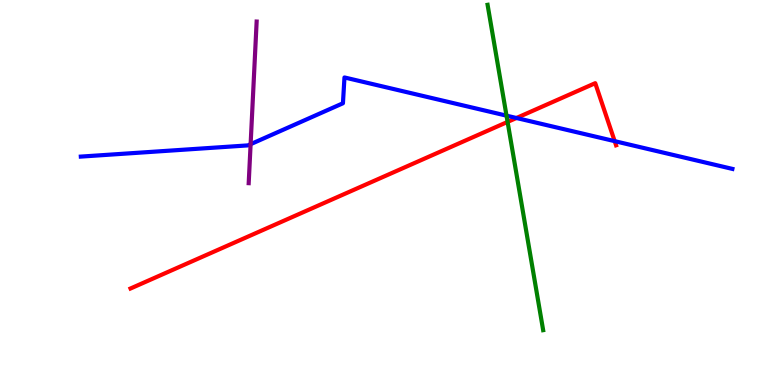[{'lines': ['blue', 'red'], 'intersections': [{'x': 6.66, 'y': 6.94}, {'x': 7.93, 'y': 6.33}]}, {'lines': ['green', 'red'], 'intersections': [{'x': 6.55, 'y': 6.83}]}, {'lines': ['purple', 'red'], 'intersections': []}, {'lines': ['blue', 'green'], 'intersections': [{'x': 6.54, 'y': 7.0}]}, {'lines': ['blue', 'purple'], 'intersections': [{'x': 3.23, 'y': 6.25}]}, {'lines': ['green', 'purple'], 'intersections': []}]